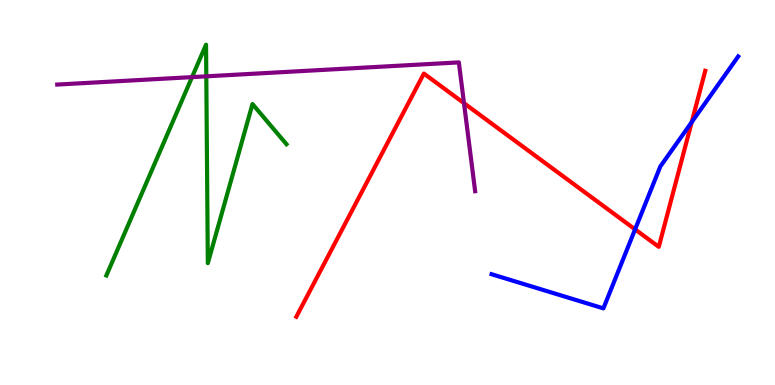[{'lines': ['blue', 'red'], 'intersections': [{'x': 8.19, 'y': 4.04}, {'x': 8.93, 'y': 6.83}]}, {'lines': ['green', 'red'], 'intersections': []}, {'lines': ['purple', 'red'], 'intersections': [{'x': 5.99, 'y': 7.32}]}, {'lines': ['blue', 'green'], 'intersections': []}, {'lines': ['blue', 'purple'], 'intersections': []}, {'lines': ['green', 'purple'], 'intersections': [{'x': 2.48, 'y': 8.0}, {'x': 2.66, 'y': 8.02}]}]